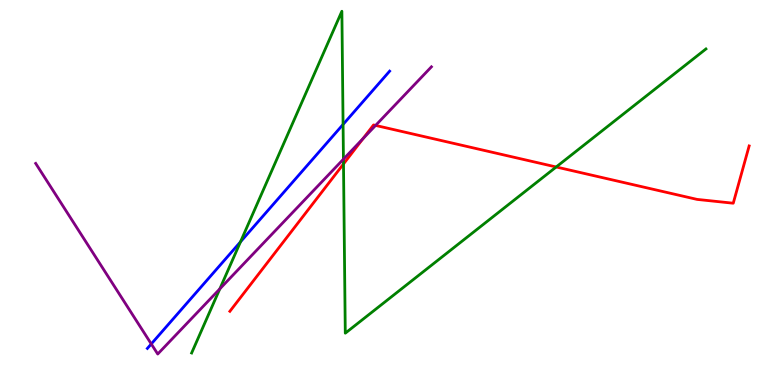[{'lines': ['blue', 'red'], 'intersections': []}, {'lines': ['green', 'red'], 'intersections': [{'x': 4.43, 'y': 5.74}, {'x': 7.18, 'y': 5.66}]}, {'lines': ['purple', 'red'], 'intersections': [{'x': 4.68, 'y': 6.4}, {'x': 4.85, 'y': 6.74}]}, {'lines': ['blue', 'green'], 'intersections': [{'x': 3.1, 'y': 3.72}, {'x': 4.43, 'y': 6.77}]}, {'lines': ['blue', 'purple'], 'intersections': [{'x': 1.95, 'y': 1.07}]}, {'lines': ['green', 'purple'], 'intersections': [{'x': 2.84, 'y': 2.5}, {'x': 4.43, 'y': 5.87}]}]